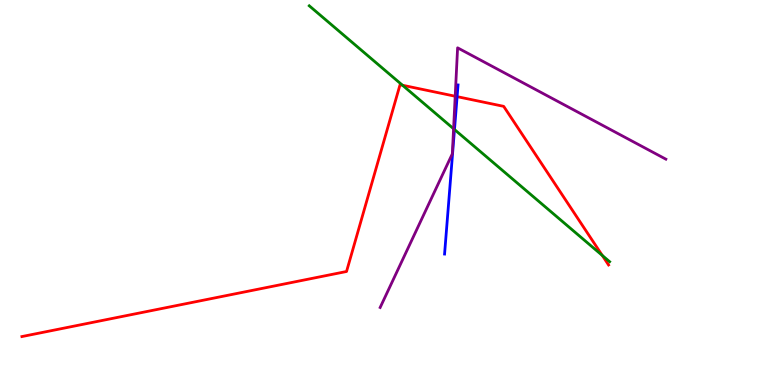[{'lines': ['blue', 'red'], 'intersections': [{'x': 5.9, 'y': 7.49}]}, {'lines': ['green', 'red'], 'intersections': [{'x': 5.19, 'y': 7.79}, {'x': 7.77, 'y': 3.37}]}, {'lines': ['purple', 'red'], 'intersections': [{'x': 5.87, 'y': 7.5}]}, {'lines': ['blue', 'green'], 'intersections': [{'x': 5.86, 'y': 6.64}]}, {'lines': ['blue', 'purple'], 'intersections': []}, {'lines': ['green', 'purple'], 'intersections': [{'x': 5.85, 'y': 6.66}]}]